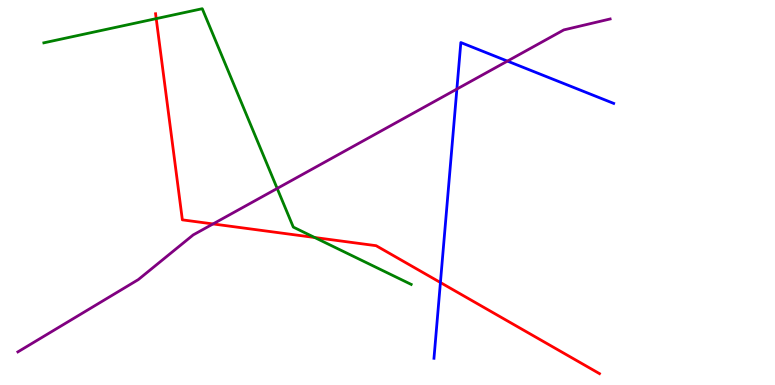[{'lines': ['blue', 'red'], 'intersections': [{'x': 5.68, 'y': 2.66}]}, {'lines': ['green', 'red'], 'intersections': [{'x': 2.02, 'y': 9.52}, {'x': 4.06, 'y': 3.83}]}, {'lines': ['purple', 'red'], 'intersections': [{'x': 2.75, 'y': 4.18}]}, {'lines': ['blue', 'green'], 'intersections': []}, {'lines': ['blue', 'purple'], 'intersections': [{'x': 5.9, 'y': 7.69}, {'x': 6.55, 'y': 8.41}]}, {'lines': ['green', 'purple'], 'intersections': [{'x': 3.58, 'y': 5.11}]}]